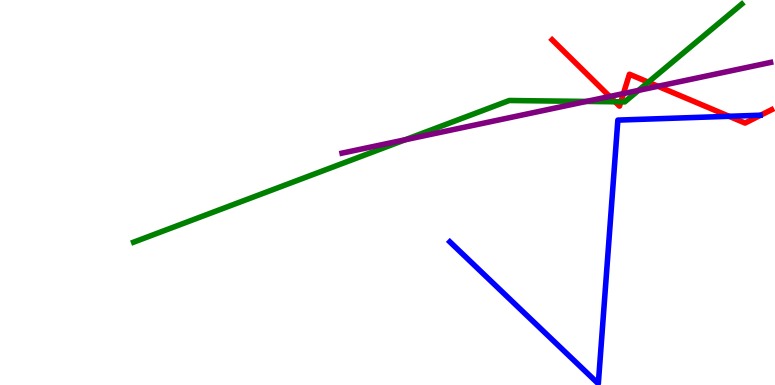[{'lines': ['blue', 'red'], 'intersections': [{'x': 9.41, 'y': 6.98}]}, {'lines': ['green', 'red'], 'intersections': [{'x': 7.94, 'y': 7.36}, {'x': 8.01, 'y': 7.35}, {'x': 8.37, 'y': 7.87}]}, {'lines': ['purple', 'red'], 'intersections': [{'x': 7.87, 'y': 7.49}, {'x': 8.04, 'y': 7.57}, {'x': 8.49, 'y': 7.76}]}, {'lines': ['blue', 'green'], 'intersections': []}, {'lines': ['blue', 'purple'], 'intersections': []}, {'lines': ['green', 'purple'], 'intersections': [{'x': 5.23, 'y': 6.37}, {'x': 7.57, 'y': 7.37}, {'x': 8.24, 'y': 7.65}]}]